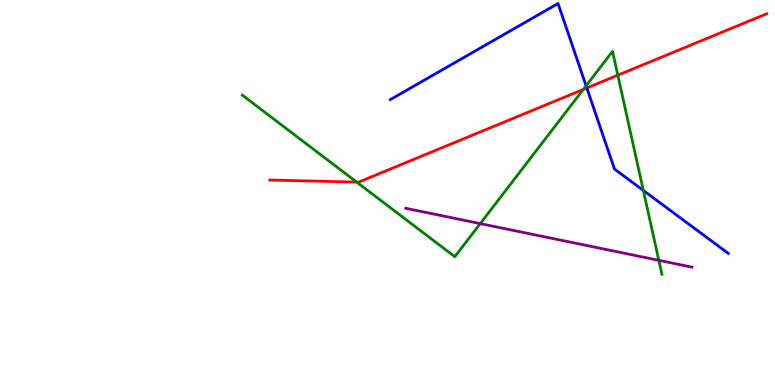[{'lines': ['blue', 'red'], 'intersections': [{'x': 7.57, 'y': 7.71}]}, {'lines': ['green', 'red'], 'intersections': [{'x': 4.6, 'y': 5.27}, {'x': 7.53, 'y': 7.68}, {'x': 7.97, 'y': 8.05}]}, {'lines': ['purple', 'red'], 'intersections': []}, {'lines': ['blue', 'green'], 'intersections': [{'x': 7.56, 'y': 7.77}, {'x': 8.3, 'y': 5.05}]}, {'lines': ['blue', 'purple'], 'intersections': []}, {'lines': ['green', 'purple'], 'intersections': [{'x': 6.2, 'y': 4.19}, {'x': 8.5, 'y': 3.24}]}]